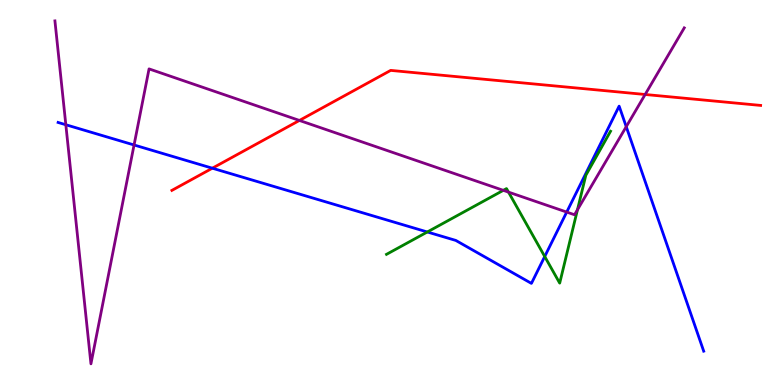[{'lines': ['blue', 'red'], 'intersections': [{'x': 2.74, 'y': 5.63}]}, {'lines': ['green', 'red'], 'intersections': []}, {'lines': ['purple', 'red'], 'intersections': [{'x': 3.86, 'y': 6.87}, {'x': 8.32, 'y': 7.55}]}, {'lines': ['blue', 'green'], 'intersections': [{'x': 5.51, 'y': 3.97}, {'x': 7.03, 'y': 3.34}]}, {'lines': ['blue', 'purple'], 'intersections': [{'x': 0.849, 'y': 6.76}, {'x': 1.73, 'y': 6.23}, {'x': 7.31, 'y': 4.49}, {'x': 8.08, 'y': 6.71}]}, {'lines': ['green', 'purple'], 'intersections': [{'x': 6.49, 'y': 5.06}, {'x': 6.56, 'y': 5.01}, {'x': 7.45, 'y': 4.55}]}]